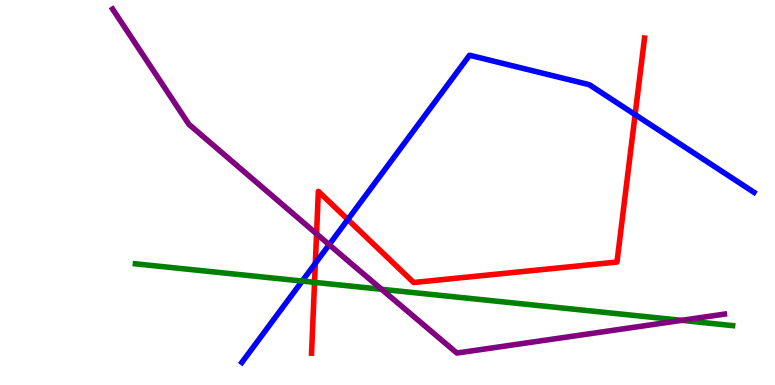[{'lines': ['blue', 'red'], 'intersections': [{'x': 4.07, 'y': 3.16}, {'x': 4.49, 'y': 4.3}, {'x': 8.2, 'y': 7.02}]}, {'lines': ['green', 'red'], 'intersections': [{'x': 4.06, 'y': 2.67}]}, {'lines': ['purple', 'red'], 'intersections': [{'x': 4.08, 'y': 3.93}]}, {'lines': ['blue', 'green'], 'intersections': [{'x': 3.9, 'y': 2.7}]}, {'lines': ['blue', 'purple'], 'intersections': [{'x': 4.25, 'y': 3.65}]}, {'lines': ['green', 'purple'], 'intersections': [{'x': 4.92, 'y': 2.49}, {'x': 8.8, 'y': 1.68}]}]